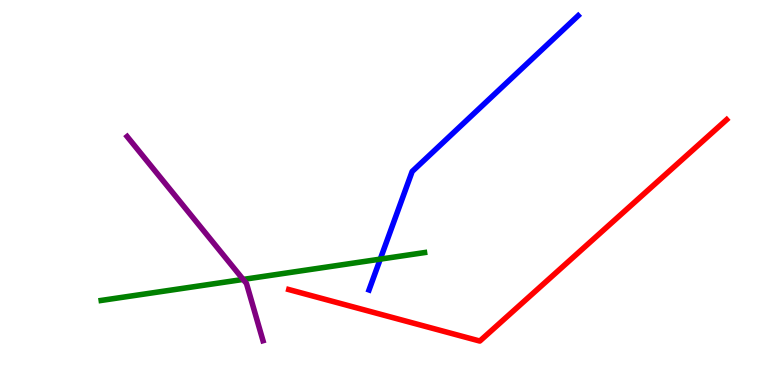[{'lines': ['blue', 'red'], 'intersections': []}, {'lines': ['green', 'red'], 'intersections': []}, {'lines': ['purple', 'red'], 'intersections': []}, {'lines': ['blue', 'green'], 'intersections': [{'x': 4.91, 'y': 3.27}]}, {'lines': ['blue', 'purple'], 'intersections': []}, {'lines': ['green', 'purple'], 'intersections': [{'x': 3.14, 'y': 2.74}]}]